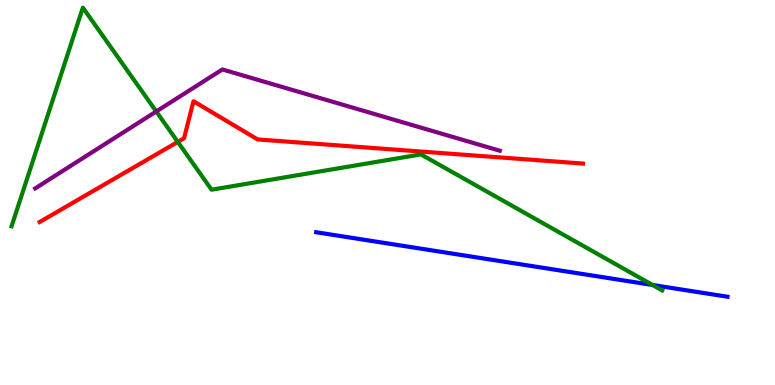[{'lines': ['blue', 'red'], 'intersections': []}, {'lines': ['green', 'red'], 'intersections': [{'x': 2.29, 'y': 6.31}]}, {'lines': ['purple', 'red'], 'intersections': []}, {'lines': ['blue', 'green'], 'intersections': [{'x': 8.42, 'y': 2.6}]}, {'lines': ['blue', 'purple'], 'intersections': []}, {'lines': ['green', 'purple'], 'intersections': [{'x': 2.02, 'y': 7.1}]}]